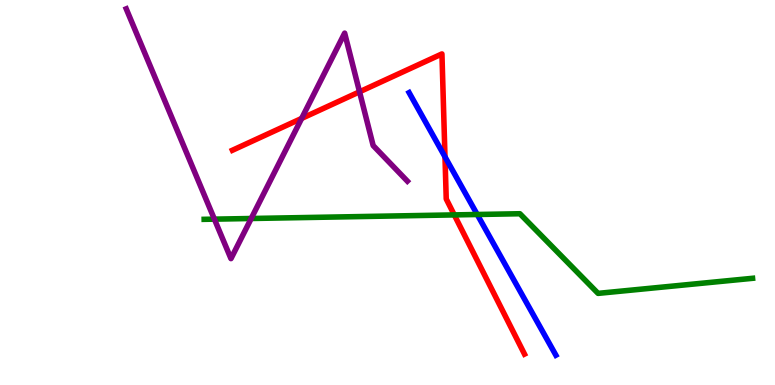[{'lines': ['blue', 'red'], 'intersections': [{'x': 5.74, 'y': 5.93}]}, {'lines': ['green', 'red'], 'intersections': [{'x': 5.86, 'y': 4.42}]}, {'lines': ['purple', 'red'], 'intersections': [{'x': 3.89, 'y': 6.92}, {'x': 4.64, 'y': 7.62}]}, {'lines': ['blue', 'green'], 'intersections': [{'x': 6.16, 'y': 4.43}]}, {'lines': ['blue', 'purple'], 'intersections': []}, {'lines': ['green', 'purple'], 'intersections': [{'x': 2.77, 'y': 4.31}, {'x': 3.24, 'y': 4.32}]}]